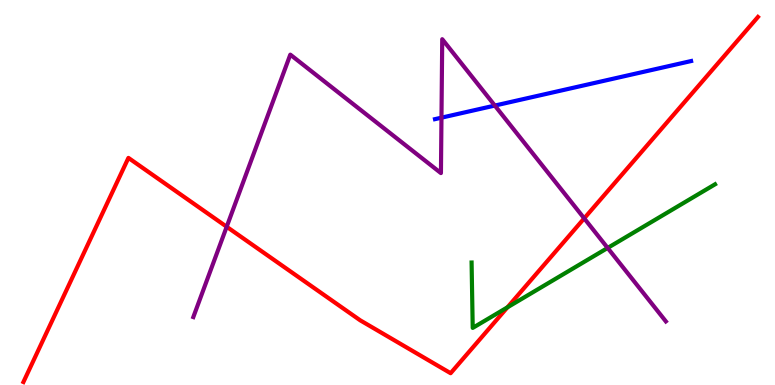[{'lines': ['blue', 'red'], 'intersections': []}, {'lines': ['green', 'red'], 'intersections': [{'x': 6.55, 'y': 2.02}]}, {'lines': ['purple', 'red'], 'intersections': [{'x': 2.93, 'y': 4.11}, {'x': 7.54, 'y': 4.33}]}, {'lines': ['blue', 'green'], 'intersections': []}, {'lines': ['blue', 'purple'], 'intersections': [{'x': 5.7, 'y': 6.94}, {'x': 6.38, 'y': 7.26}]}, {'lines': ['green', 'purple'], 'intersections': [{'x': 7.84, 'y': 3.56}]}]